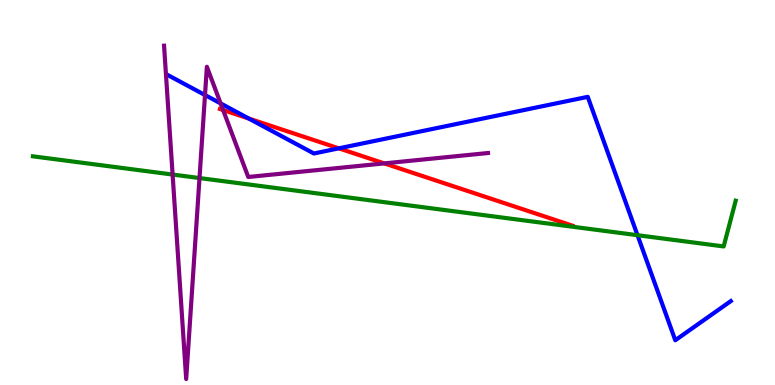[{'lines': ['blue', 'red'], 'intersections': [{'x': 3.21, 'y': 6.92}, {'x': 4.37, 'y': 6.15}]}, {'lines': ['green', 'red'], 'intersections': []}, {'lines': ['purple', 'red'], 'intersections': [{'x': 2.88, 'y': 7.14}, {'x': 4.96, 'y': 5.76}]}, {'lines': ['blue', 'green'], 'intersections': [{'x': 8.23, 'y': 3.89}]}, {'lines': ['blue', 'purple'], 'intersections': [{'x': 2.65, 'y': 7.53}, {'x': 2.85, 'y': 7.31}]}, {'lines': ['green', 'purple'], 'intersections': [{'x': 2.23, 'y': 5.47}, {'x': 2.57, 'y': 5.38}]}]